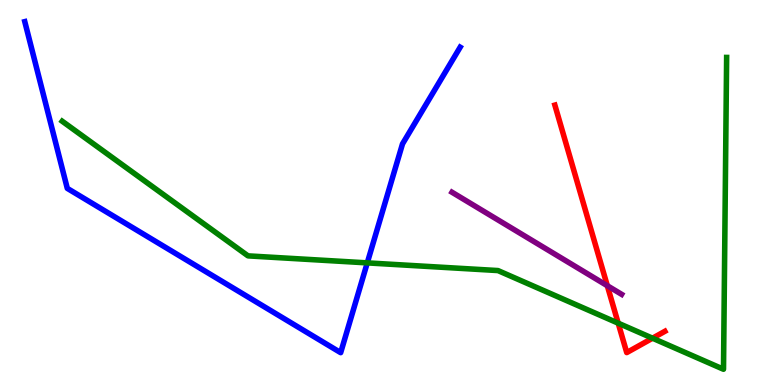[{'lines': ['blue', 'red'], 'intersections': []}, {'lines': ['green', 'red'], 'intersections': [{'x': 7.98, 'y': 1.61}, {'x': 8.42, 'y': 1.22}]}, {'lines': ['purple', 'red'], 'intersections': [{'x': 7.84, 'y': 2.58}]}, {'lines': ['blue', 'green'], 'intersections': [{'x': 4.74, 'y': 3.17}]}, {'lines': ['blue', 'purple'], 'intersections': []}, {'lines': ['green', 'purple'], 'intersections': []}]